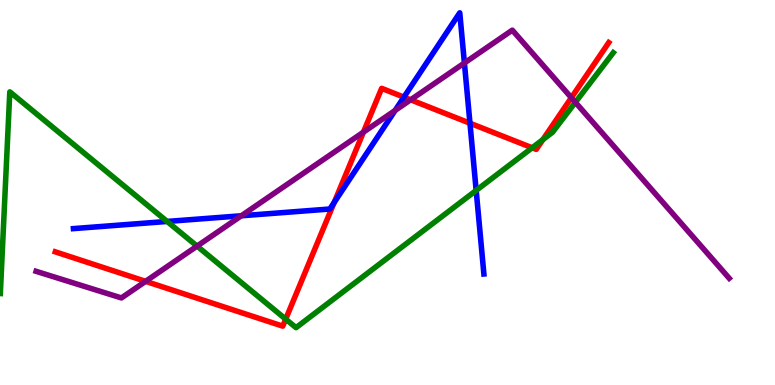[{'lines': ['blue', 'red'], 'intersections': [{'x': 4.31, 'y': 4.74}, {'x': 5.21, 'y': 7.48}, {'x': 6.06, 'y': 6.8}]}, {'lines': ['green', 'red'], 'intersections': [{'x': 3.69, 'y': 1.71}, {'x': 6.87, 'y': 6.16}, {'x': 7.01, 'y': 6.37}]}, {'lines': ['purple', 'red'], 'intersections': [{'x': 1.88, 'y': 2.69}, {'x': 4.69, 'y': 6.57}, {'x': 5.3, 'y': 7.41}, {'x': 7.37, 'y': 7.46}]}, {'lines': ['blue', 'green'], 'intersections': [{'x': 2.16, 'y': 4.25}, {'x': 6.14, 'y': 5.05}]}, {'lines': ['blue', 'purple'], 'intersections': [{'x': 3.11, 'y': 4.4}, {'x': 5.1, 'y': 7.13}, {'x': 5.99, 'y': 8.36}]}, {'lines': ['green', 'purple'], 'intersections': [{'x': 2.54, 'y': 3.61}, {'x': 7.42, 'y': 7.34}]}]